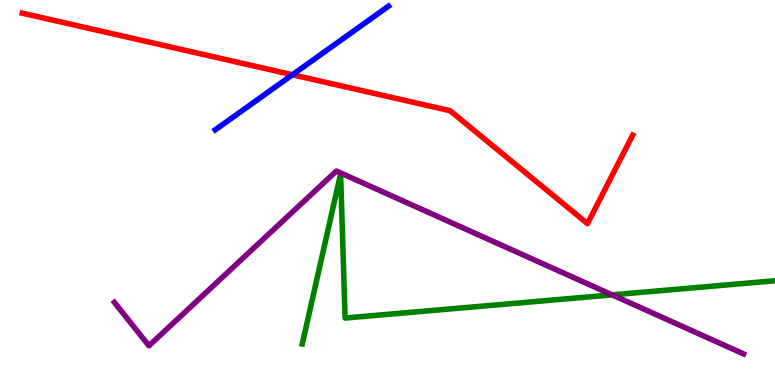[{'lines': ['blue', 'red'], 'intersections': [{'x': 3.77, 'y': 8.06}]}, {'lines': ['green', 'red'], 'intersections': []}, {'lines': ['purple', 'red'], 'intersections': []}, {'lines': ['blue', 'green'], 'intersections': []}, {'lines': ['blue', 'purple'], 'intersections': []}, {'lines': ['green', 'purple'], 'intersections': [{'x': 7.9, 'y': 2.34}]}]